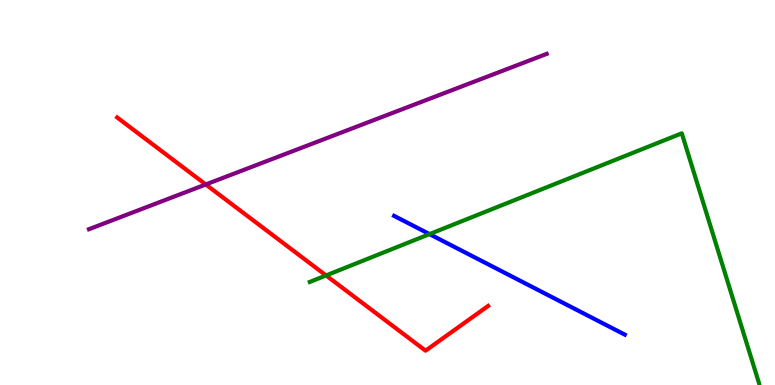[{'lines': ['blue', 'red'], 'intersections': []}, {'lines': ['green', 'red'], 'intersections': [{'x': 4.21, 'y': 2.85}]}, {'lines': ['purple', 'red'], 'intersections': [{'x': 2.65, 'y': 5.21}]}, {'lines': ['blue', 'green'], 'intersections': [{'x': 5.54, 'y': 3.92}]}, {'lines': ['blue', 'purple'], 'intersections': []}, {'lines': ['green', 'purple'], 'intersections': []}]